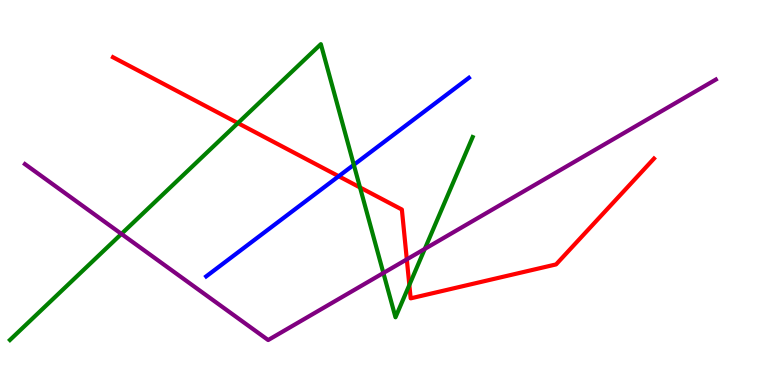[{'lines': ['blue', 'red'], 'intersections': [{'x': 4.37, 'y': 5.42}]}, {'lines': ['green', 'red'], 'intersections': [{'x': 3.07, 'y': 6.8}, {'x': 4.65, 'y': 5.13}, {'x': 5.28, 'y': 2.6}]}, {'lines': ['purple', 'red'], 'intersections': [{'x': 5.25, 'y': 3.26}]}, {'lines': ['blue', 'green'], 'intersections': [{'x': 4.57, 'y': 5.72}]}, {'lines': ['blue', 'purple'], 'intersections': []}, {'lines': ['green', 'purple'], 'intersections': [{'x': 1.57, 'y': 3.92}, {'x': 4.95, 'y': 2.91}, {'x': 5.48, 'y': 3.53}]}]